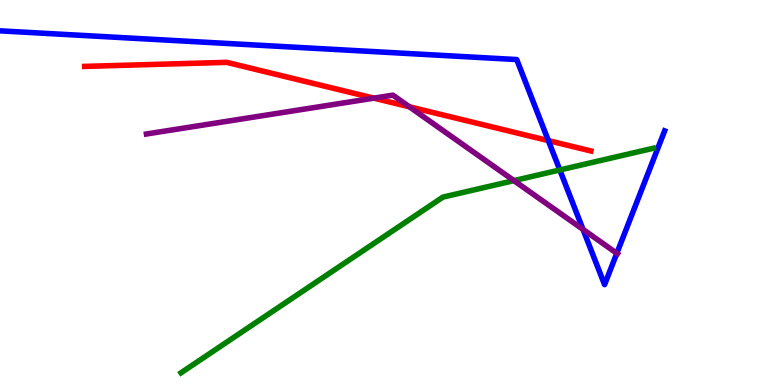[{'lines': ['blue', 'red'], 'intersections': [{'x': 7.08, 'y': 6.35}]}, {'lines': ['green', 'red'], 'intersections': []}, {'lines': ['purple', 'red'], 'intersections': [{'x': 4.82, 'y': 7.45}, {'x': 5.28, 'y': 7.23}]}, {'lines': ['blue', 'green'], 'intersections': [{'x': 7.22, 'y': 5.59}]}, {'lines': ['blue', 'purple'], 'intersections': [{'x': 7.52, 'y': 4.04}, {'x': 7.96, 'y': 3.42}]}, {'lines': ['green', 'purple'], 'intersections': [{'x': 6.63, 'y': 5.31}]}]